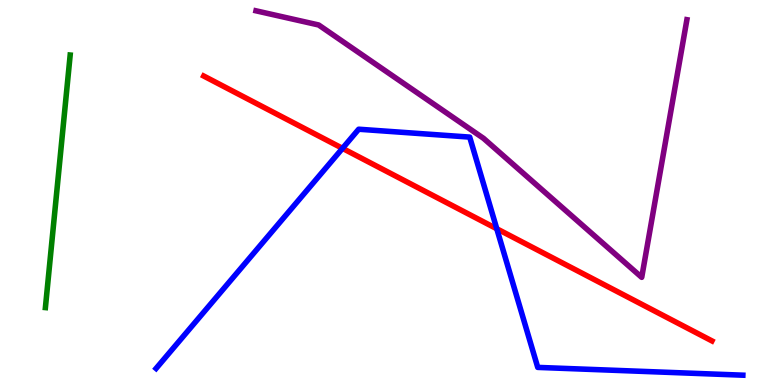[{'lines': ['blue', 'red'], 'intersections': [{'x': 4.42, 'y': 6.15}, {'x': 6.41, 'y': 4.06}]}, {'lines': ['green', 'red'], 'intersections': []}, {'lines': ['purple', 'red'], 'intersections': []}, {'lines': ['blue', 'green'], 'intersections': []}, {'lines': ['blue', 'purple'], 'intersections': []}, {'lines': ['green', 'purple'], 'intersections': []}]